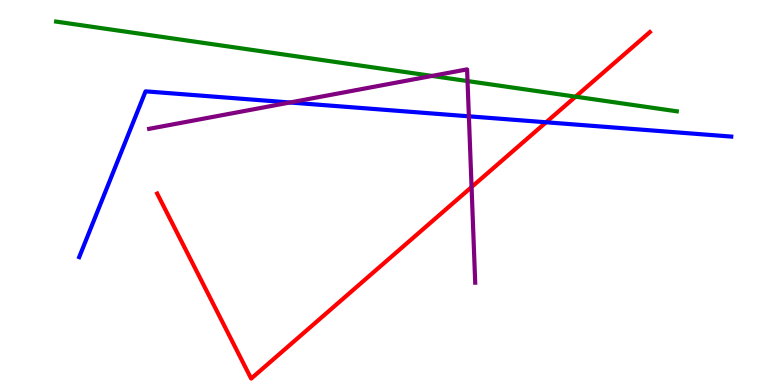[{'lines': ['blue', 'red'], 'intersections': [{'x': 7.05, 'y': 6.82}]}, {'lines': ['green', 'red'], 'intersections': [{'x': 7.43, 'y': 7.49}]}, {'lines': ['purple', 'red'], 'intersections': [{'x': 6.08, 'y': 5.14}]}, {'lines': ['blue', 'green'], 'intersections': []}, {'lines': ['blue', 'purple'], 'intersections': [{'x': 3.74, 'y': 7.34}, {'x': 6.05, 'y': 6.98}]}, {'lines': ['green', 'purple'], 'intersections': [{'x': 5.57, 'y': 8.03}, {'x': 6.03, 'y': 7.89}]}]